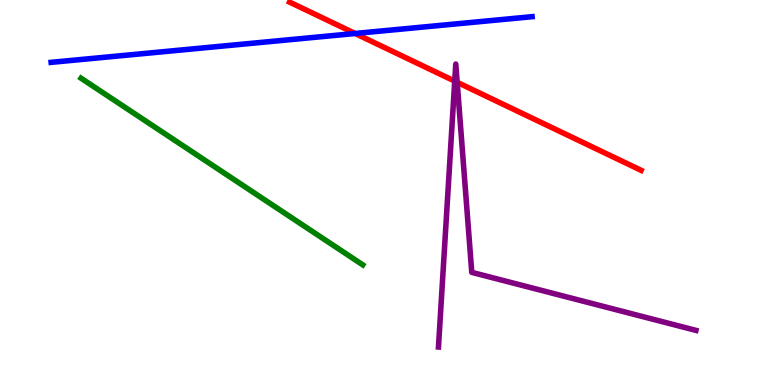[{'lines': ['blue', 'red'], 'intersections': [{'x': 4.58, 'y': 9.13}]}, {'lines': ['green', 'red'], 'intersections': []}, {'lines': ['purple', 'red'], 'intersections': [{'x': 5.87, 'y': 7.89}, {'x': 5.9, 'y': 7.86}]}, {'lines': ['blue', 'green'], 'intersections': []}, {'lines': ['blue', 'purple'], 'intersections': []}, {'lines': ['green', 'purple'], 'intersections': []}]